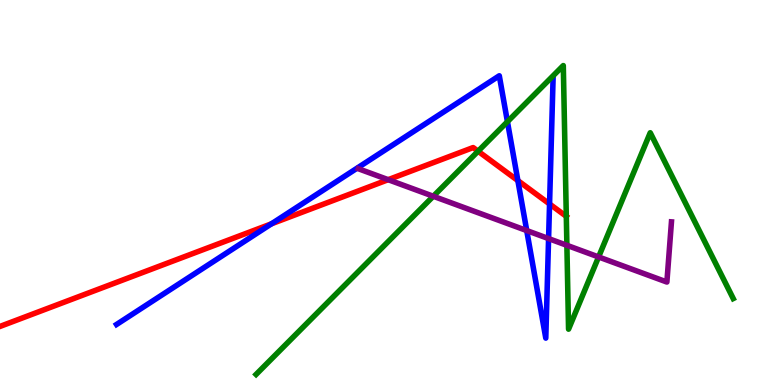[{'lines': ['blue', 'red'], 'intersections': [{'x': 3.5, 'y': 4.19}, {'x': 6.68, 'y': 5.31}, {'x': 7.09, 'y': 4.7}]}, {'lines': ['green', 'red'], 'intersections': [{'x': 6.17, 'y': 6.07}, {'x': 7.31, 'y': 4.38}]}, {'lines': ['purple', 'red'], 'intersections': [{'x': 5.01, 'y': 5.33}]}, {'lines': ['blue', 'green'], 'intersections': [{'x': 6.55, 'y': 6.84}]}, {'lines': ['blue', 'purple'], 'intersections': [{'x': 6.8, 'y': 4.01}, {'x': 7.08, 'y': 3.8}]}, {'lines': ['green', 'purple'], 'intersections': [{'x': 5.59, 'y': 4.9}, {'x': 7.31, 'y': 3.63}, {'x': 7.72, 'y': 3.33}]}]